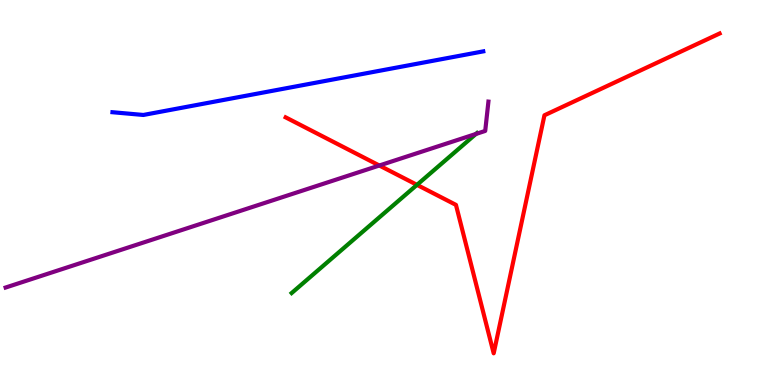[{'lines': ['blue', 'red'], 'intersections': []}, {'lines': ['green', 'red'], 'intersections': [{'x': 5.38, 'y': 5.2}]}, {'lines': ['purple', 'red'], 'intersections': [{'x': 4.89, 'y': 5.7}]}, {'lines': ['blue', 'green'], 'intersections': []}, {'lines': ['blue', 'purple'], 'intersections': []}, {'lines': ['green', 'purple'], 'intersections': [{'x': 6.14, 'y': 6.52}]}]